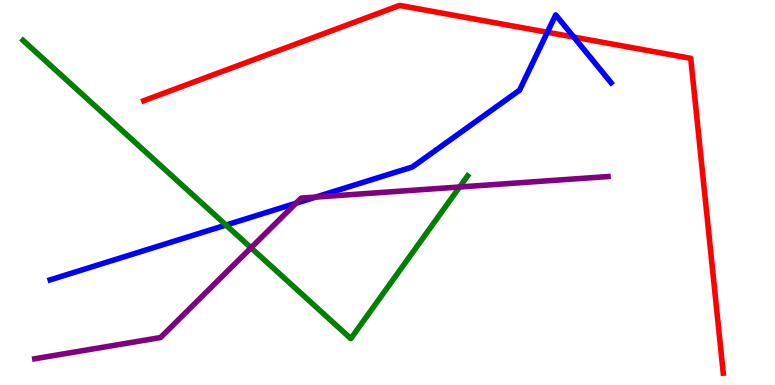[{'lines': ['blue', 'red'], 'intersections': [{'x': 7.06, 'y': 9.16}, {'x': 7.4, 'y': 9.04}]}, {'lines': ['green', 'red'], 'intersections': []}, {'lines': ['purple', 'red'], 'intersections': []}, {'lines': ['blue', 'green'], 'intersections': [{'x': 2.92, 'y': 4.15}]}, {'lines': ['blue', 'purple'], 'intersections': [{'x': 3.82, 'y': 4.72}, {'x': 4.08, 'y': 4.88}]}, {'lines': ['green', 'purple'], 'intersections': [{'x': 3.24, 'y': 3.56}, {'x': 5.93, 'y': 5.14}]}]